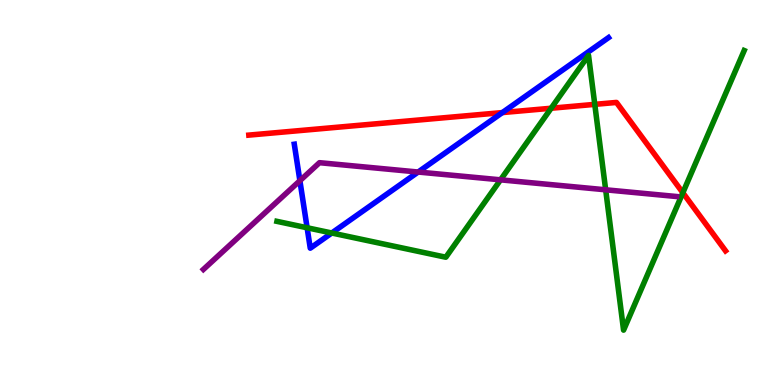[{'lines': ['blue', 'red'], 'intersections': [{'x': 6.48, 'y': 7.08}]}, {'lines': ['green', 'red'], 'intersections': [{'x': 7.11, 'y': 7.19}, {'x': 7.67, 'y': 7.29}, {'x': 8.81, 'y': 4.99}]}, {'lines': ['purple', 'red'], 'intersections': []}, {'lines': ['blue', 'green'], 'intersections': [{'x': 3.96, 'y': 4.08}, {'x': 4.28, 'y': 3.95}]}, {'lines': ['blue', 'purple'], 'intersections': [{'x': 3.87, 'y': 5.31}, {'x': 5.4, 'y': 5.53}]}, {'lines': ['green', 'purple'], 'intersections': [{'x': 6.46, 'y': 5.33}, {'x': 7.82, 'y': 5.07}]}]